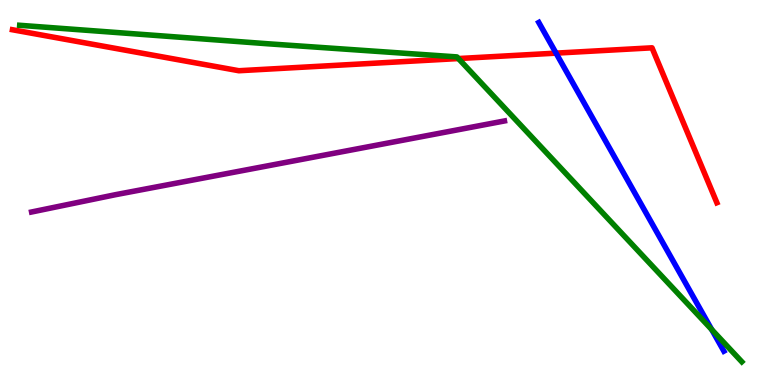[{'lines': ['blue', 'red'], 'intersections': [{'x': 7.17, 'y': 8.62}]}, {'lines': ['green', 'red'], 'intersections': [{'x': 5.92, 'y': 8.48}]}, {'lines': ['purple', 'red'], 'intersections': []}, {'lines': ['blue', 'green'], 'intersections': [{'x': 9.18, 'y': 1.44}]}, {'lines': ['blue', 'purple'], 'intersections': []}, {'lines': ['green', 'purple'], 'intersections': []}]